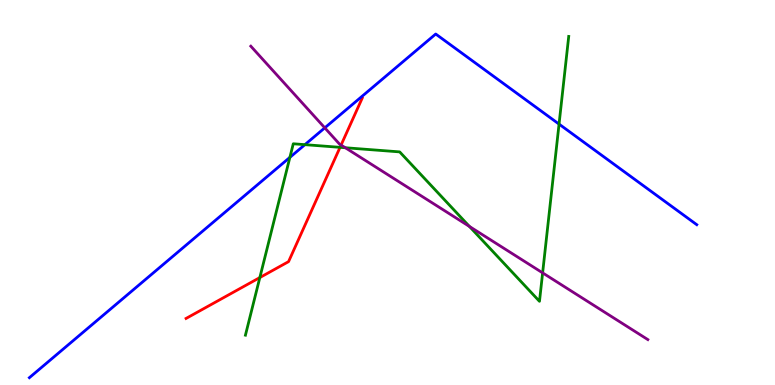[{'lines': ['blue', 'red'], 'intersections': []}, {'lines': ['green', 'red'], 'intersections': [{'x': 3.35, 'y': 2.79}, {'x': 4.39, 'y': 6.17}]}, {'lines': ['purple', 'red'], 'intersections': [{'x': 4.4, 'y': 6.23}]}, {'lines': ['blue', 'green'], 'intersections': [{'x': 3.74, 'y': 5.91}, {'x': 3.93, 'y': 6.24}, {'x': 7.21, 'y': 6.78}]}, {'lines': ['blue', 'purple'], 'intersections': [{'x': 4.19, 'y': 6.68}]}, {'lines': ['green', 'purple'], 'intersections': [{'x': 4.46, 'y': 6.16}, {'x': 6.06, 'y': 4.12}, {'x': 7.0, 'y': 2.91}]}]